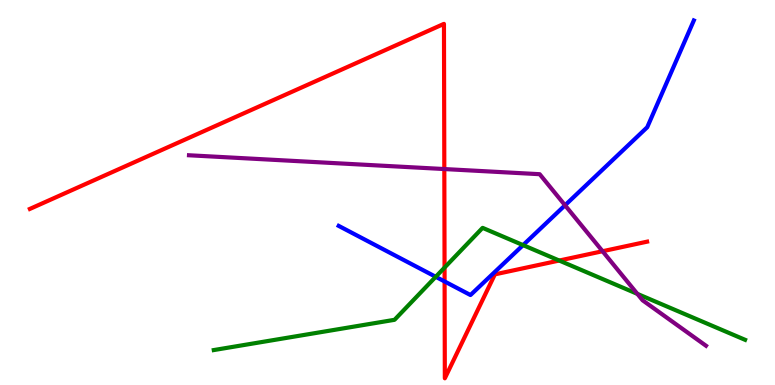[{'lines': ['blue', 'red'], 'intersections': [{'x': 5.74, 'y': 2.69}]}, {'lines': ['green', 'red'], 'intersections': [{'x': 5.74, 'y': 3.05}, {'x': 7.22, 'y': 3.23}]}, {'lines': ['purple', 'red'], 'intersections': [{'x': 5.73, 'y': 5.61}, {'x': 7.77, 'y': 3.47}]}, {'lines': ['blue', 'green'], 'intersections': [{'x': 5.62, 'y': 2.81}, {'x': 6.75, 'y': 3.63}]}, {'lines': ['blue', 'purple'], 'intersections': [{'x': 7.29, 'y': 4.67}]}, {'lines': ['green', 'purple'], 'intersections': [{'x': 8.22, 'y': 2.37}]}]